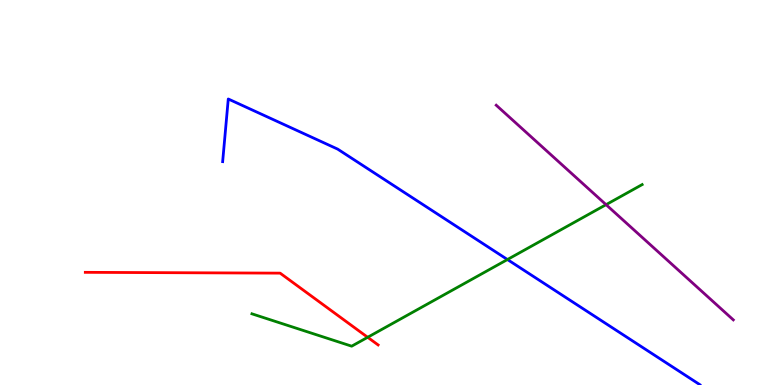[{'lines': ['blue', 'red'], 'intersections': []}, {'lines': ['green', 'red'], 'intersections': [{'x': 4.74, 'y': 1.24}]}, {'lines': ['purple', 'red'], 'intersections': []}, {'lines': ['blue', 'green'], 'intersections': [{'x': 6.55, 'y': 3.26}]}, {'lines': ['blue', 'purple'], 'intersections': []}, {'lines': ['green', 'purple'], 'intersections': [{'x': 7.82, 'y': 4.68}]}]